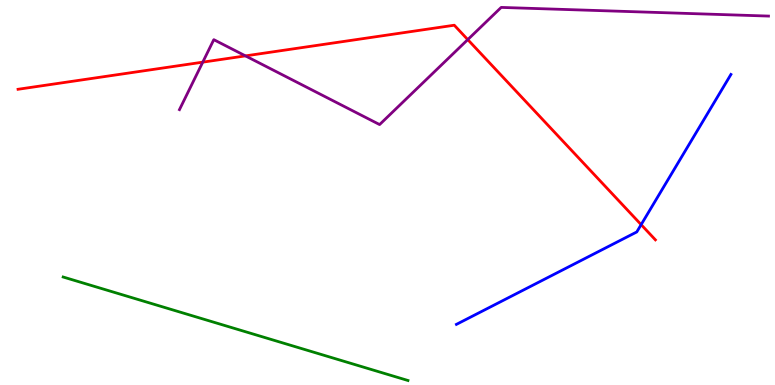[{'lines': ['blue', 'red'], 'intersections': [{'x': 8.27, 'y': 4.17}]}, {'lines': ['green', 'red'], 'intersections': []}, {'lines': ['purple', 'red'], 'intersections': [{'x': 2.62, 'y': 8.39}, {'x': 3.17, 'y': 8.55}, {'x': 6.04, 'y': 8.97}]}, {'lines': ['blue', 'green'], 'intersections': []}, {'lines': ['blue', 'purple'], 'intersections': []}, {'lines': ['green', 'purple'], 'intersections': []}]